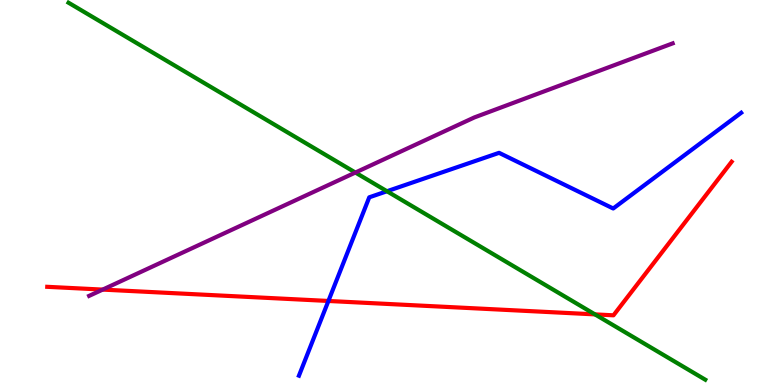[{'lines': ['blue', 'red'], 'intersections': [{'x': 4.24, 'y': 2.18}]}, {'lines': ['green', 'red'], 'intersections': [{'x': 7.68, 'y': 1.83}]}, {'lines': ['purple', 'red'], 'intersections': [{'x': 1.32, 'y': 2.48}]}, {'lines': ['blue', 'green'], 'intersections': [{'x': 4.99, 'y': 5.03}]}, {'lines': ['blue', 'purple'], 'intersections': []}, {'lines': ['green', 'purple'], 'intersections': [{'x': 4.59, 'y': 5.52}]}]